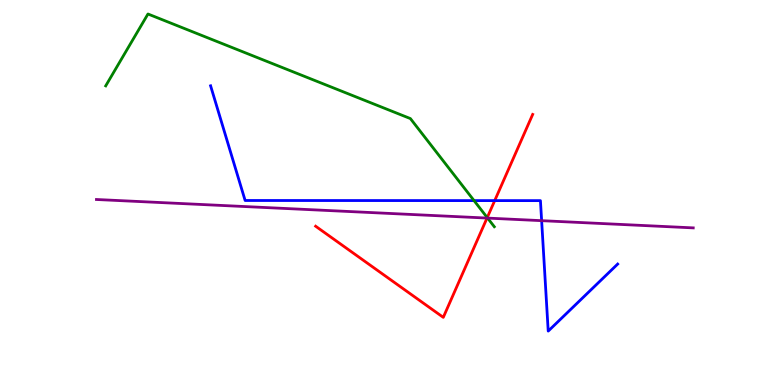[{'lines': ['blue', 'red'], 'intersections': [{'x': 6.38, 'y': 4.79}]}, {'lines': ['green', 'red'], 'intersections': [{'x': 6.29, 'y': 4.35}]}, {'lines': ['purple', 'red'], 'intersections': [{'x': 6.28, 'y': 4.34}]}, {'lines': ['blue', 'green'], 'intersections': [{'x': 6.12, 'y': 4.79}]}, {'lines': ['blue', 'purple'], 'intersections': [{'x': 6.99, 'y': 4.27}]}, {'lines': ['green', 'purple'], 'intersections': [{'x': 6.29, 'y': 4.34}]}]